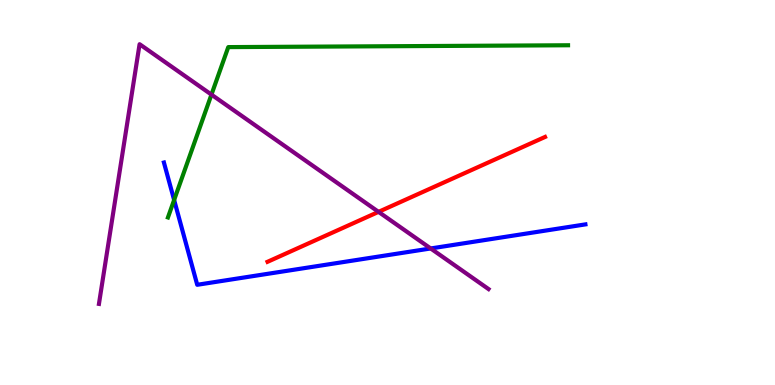[{'lines': ['blue', 'red'], 'intersections': []}, {'lines': ['green', 'red'], 'intersections': []}, {'lines': ['purple', 'red'], 'intersections': [{'x': 4.88, 'y': 4.5}]}, {'lines': ['blue', 'green'], 'intersections': [{'x': 2.25, 'y': 4.81}]}, {'lines': ['blue', 'purple'], 'intersections': [{'x': 5.56, 'y': 3.55}]}, {'lines': ['green', 'purple'], 'intersections': [{'x': 2.73, 'y': 7.54}]}]